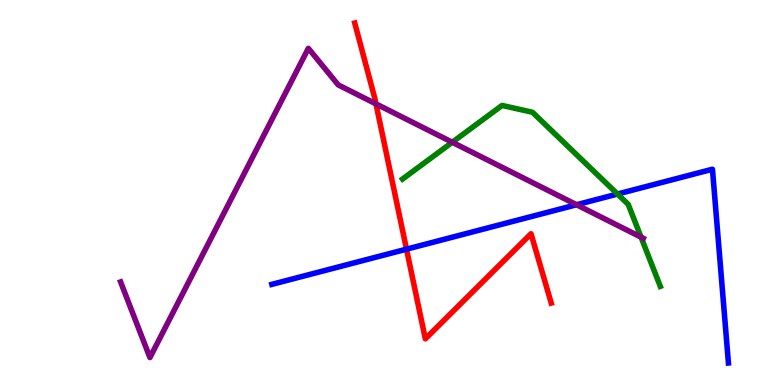[{'lines': ['blue', 'red'], 'intersections': [{'x': 5.25, 'y': 3.53}]}, {'lines': ['green', 'red'], 'intersections': []}, {'lines': ['purple', 'red'], 'intersections': [{'x': 4.85, 'y': 7.3}]}, {'lines': ['blue', 'green'], 'intersections': [{'x': 7.97, 'y': 4.96}]}, {'lines': ['blue', 'purple'], 'intersections': [{'x': 7.44, 'y': 4.68}]}, {'lines': ['green', 'purple'], 'intersections': [{'x': 5.84, 'y': 6.3}, {'x': 8.27, 'y': 3.84}]}]